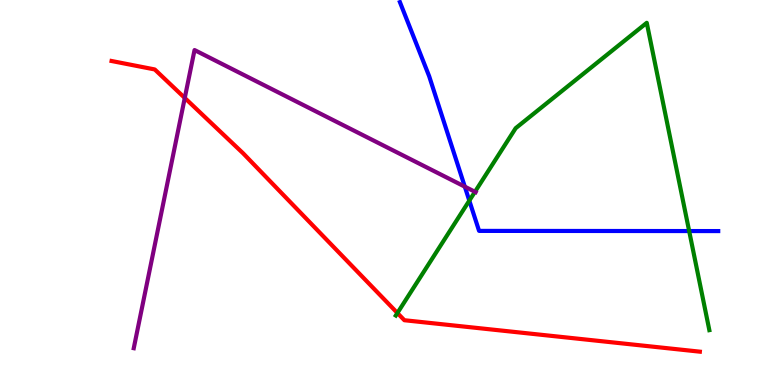[{'lines': ['blue', 'red'], 'intersections': []}, {'lines': ['green', 'red'], 'intersections': [{'x': 5.13, 'y': 1.87}]}, {'lines': ['purple', 'red'], 'intersections': [{'x': 2.38, 'y': 7.46}]}, {'lines': ['blue', 'green'], 'intersections': [{'x': 6.06, 'y': 4.79}, {'x': 8.89, 'y': 4.0}]}, {'lines': ['blue', 'purple'], 'intersections': [{'x': 6.0, 'y': 5.15}]}, {'lines': ['green', 'purple'], 'intersections': [{'x': 6.13, 'y': 5.02}]}]